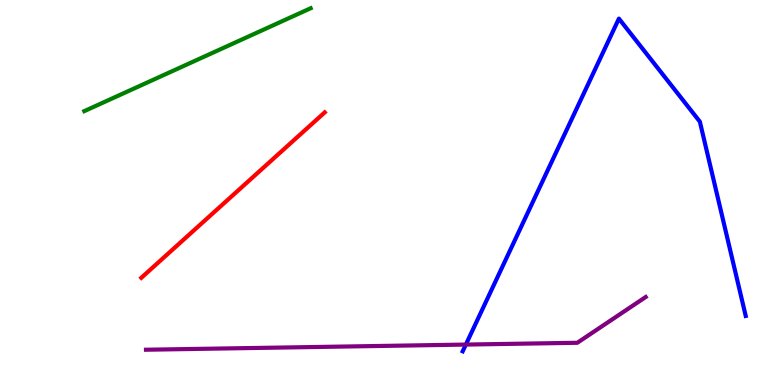[{'lines': ['blue', 'red'], 'intersections': []}, {'lines': ['green', 'red'], 'intersections': []}, {'lines': ['purple', 'red'], 'intersections': []}, {'lines': ['blue', 'green'], 'intersections': []}, {'lines': ['blue', 'purple'], 'intersections': [{'x': 6.01, 'y': 1.05}]}, {'lines': ['green', 'purple'], 'intersections': []}]